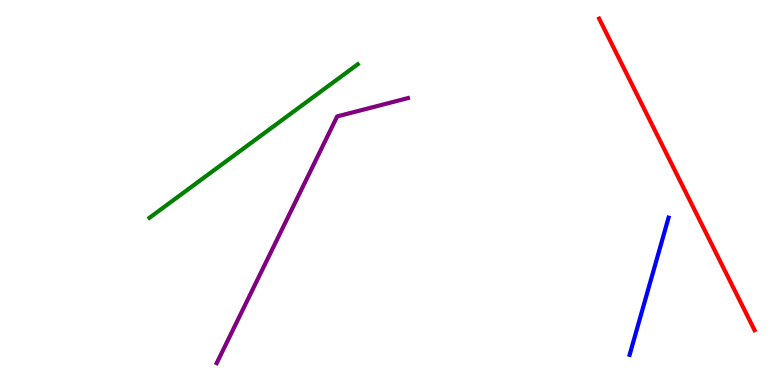[{'lines': ['blue', 'red'], 'intersections': []}, {'lines': ['green', 'red'], 'intersections': []}, {'lines': ['purple', 'red'], 'intersections': []}, {'lines': ['blue', 'green'], 'intersections': []}, {'lines': ['blue', 'purple'], 'intersections': []}, {'lines': ['green', 'purple'], 'intersections': []}]